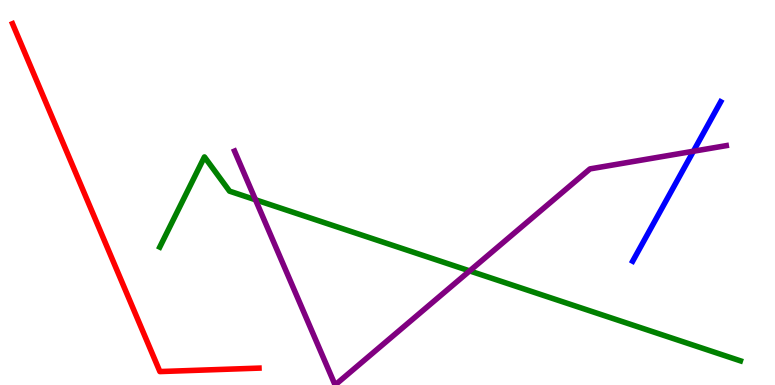[{'lines': ['blue', 'red'], 'intersections': []}, {'lines': ['green', 'red'], 'intersections': []}, {'lines': ['purple', 'red'], 'intersections': []}, {'lines': ['blue', 'green'], 'intersections': []}, {'lines': ['blue', 'purple'], 'intersections': [{'x': 8.95, 'y': 6.07}]}, {'lines': ['green', 'purple'], 'intersections': [{'x': 3.3, 'y': 4.81}, {'x': 6.06, 'y': 2.96}]}]